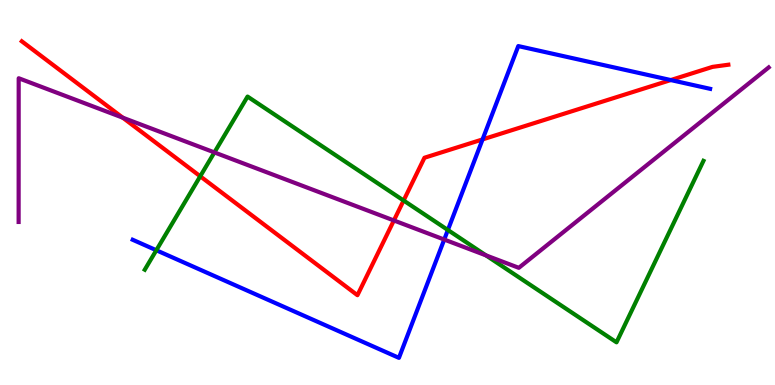[{'lines': ['blue', 'red'], 'intersections': [{'x': 6.23, 'y': 6.38}, {'x': 8.65, 'y': 7.92}]}, {'lines': ['green', 'red'], 'intersections': [{'x': 2.58, 'y': 5.42}, {'x': 5.21, 'y': 4.79}]}, {'lines': ['purple', 'red'], 'intersections': [{'x': 1.58, 'y': 6.94}, {'x': 5.08, 'y': 4.27}]}, {'lines': ['blue', 'green'], 'intersections': [{'x': 2.02, 'y': 3.5}, {'x': 5.78, 'y': 4.03}]}, {'lines': ['blue', 'purple'], 'intersections': [{'x': 5.73, 'y': 3.78}]}, {'lines': ['green', 'purple'], 'intersections': [{'x': 2.77, 'y': 6.04}, {'x': 6.27, 'y': 3.37}]}]